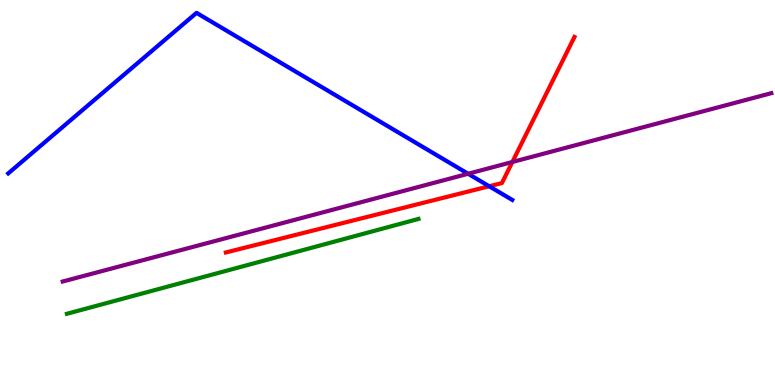[{'lines': ['blue', 'red'], 'intersections': [{'x': 6.31, 'y': 5.16}]}, {'lines': ['green', 'red'], 'intersections': []}, {'lines': ['purple', 'red'], 'intersections': [{'x': 6.61, 'y': 5.79}]}, {'lines': ['blue', 'green'], 'intersections': []}, {'lines': ['blue', 'purple'], 'intersections': [{'x': 6.04, 'y': 5.49}]}, {'lines': ['green', 'purple'], 'intersections': []}]